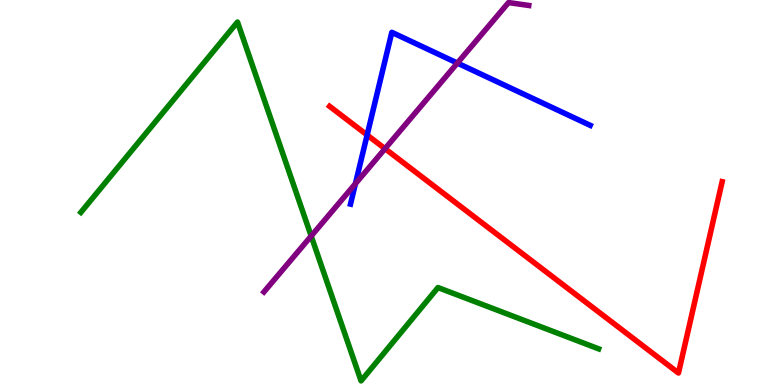[{'lines': ['blue', 'red'], 'intersections': [{'x': 4.74, 'y': 6.49}]}, {'lines': ['green', 'red'], 'intersections': []}, {'lines': ['purple', 'red'], 'intersections': [{'x': 4.97, 'y': 6.14}]}, {'lines': ['blue', 'green'], 'intersections': []}, {'lines': ['blue', 'purple'], 'intersections': [{'x': 4.59, 'y': 5.23}, {'x': 5.9, 'y': 8.36}]}, {'lines': ['green', 'purple'], 'intersections': [{'x': 4.02, 'y': 3.87}]}]